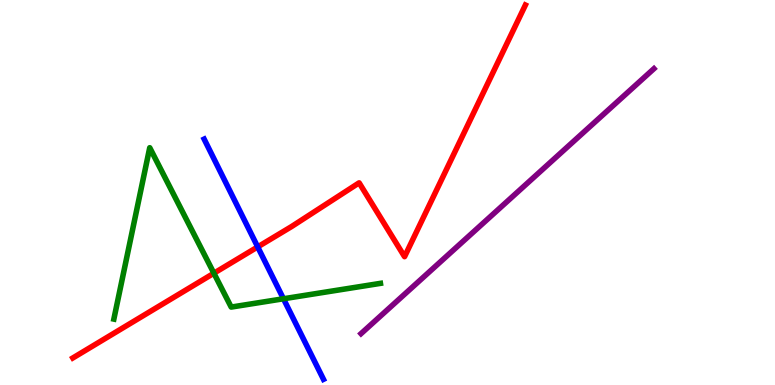[{'lines': ['blue', 'red'], 'intersections': [{'x': 3.33, 'y': 3.59}]}, {'lines': ['green', 'red'], 'intersections': [{'x': 2.76, 'y': 2.9}]}, {'lines': ['purple', 'red'], 'intersections': []}, {'lines': ['blue', 'green'], 'intersections': [{'x': 3.66, 'y': 2.24}]}, {'lines': ['blue', 'purple'], 'intersections': []}, {'lines': ['green', 'purple'], 'intersections': []}]